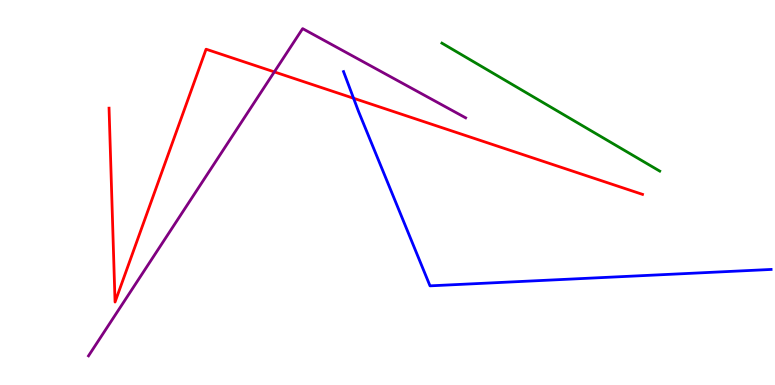[{'lines': ['blue', 'red'], 'intersections': [{'x': 4.56, 'y': 7.45}]}, {'lines': ['green', 'red'], 'intersections': []}, {'lines': ['purple', 'red'], 'intersections': [{'x': 3.54, 'y': 8.13}]}, {'lines': ['blue', 'green'], 'intersections': []}, {'lines': ['blue', 'purple'], 'intersections': []}, {'lines': ['green', 'purple'], 'intersections': []}]